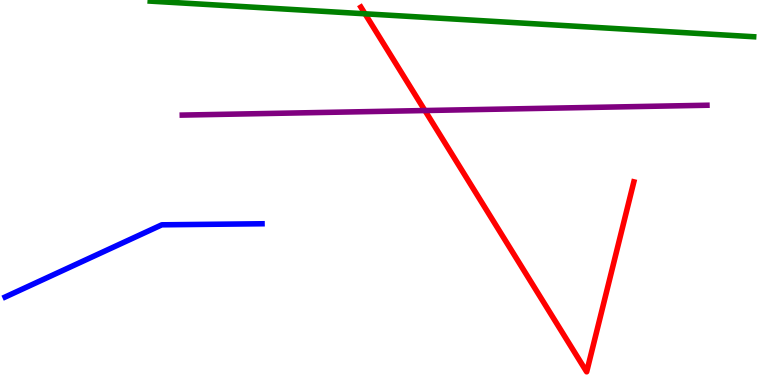[{'lines': ['blue', 'red'], 'intersections': []}, {'lines': ['green', 'red'], 'intersections': [{'x': 4.71, 'y': 9.64}]}, {'lines': ['purple', 'red'], 'intersections': [{'x': 5.48, 'y': 7.13}]}, {'lines': ['blue', 'green'], 'intersections': []}, {'lines': ['blue', 'purple'], 'intersections': []}, {'lines': ['green', 'purple'], 'intersections': []}]